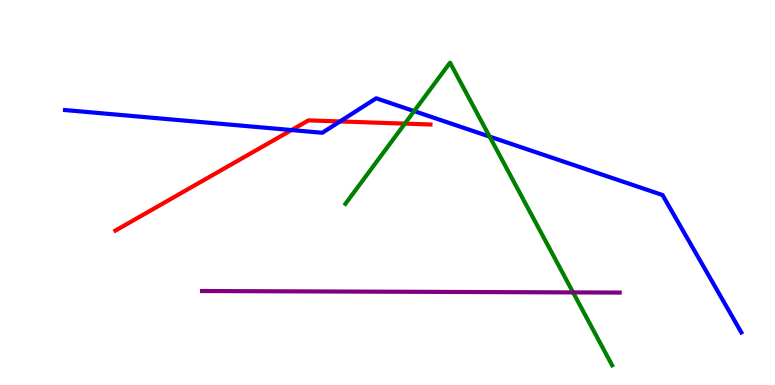[{'lines': ['blue', 'red'], 'intersections': [{'x': 3.76, 'y': 6.62}, {'x': 4.39, 'y': 6.85}]}, {'lines': ['green', 'red'], 'intersections': [{'x': 5.22, 'y': 6.79}]}, {'lines': ['purple', 'red'], 'intersections': []}, {'lines': ['blue', 'green'], 'intersections': [{'x': 5.34, 'y': 7.11}, {'x': 6.32, 'y': 6.45}]}, {'lines': ['blue', 'purple'], 'intersections': []}, {'lines': ['green', 'purple'], 'intersections': [{'x': 7.39, 'y': 2.41}]}]